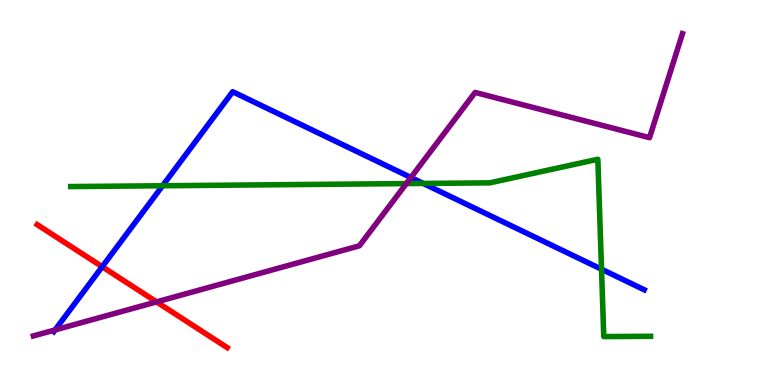[{'lines': ['blue', 'red'], 'intersections': [{'x': 1.32, 'y': 3.07}]}, {'lines': ['green', 'red'], 'intersections': []}, {'lines': ['purple', 'red'], 'intersections': [{'x': 2.02, 'y': 2.16}]}, {'lines': ['blue', 'green'], 'intersections': [{'x': 2.1, 'y': 5.18}, {'x': 5.46, 'y': 5.24}, {'x': 7.76, 'y': 3.01}]}, {'lines': ['blue', 'purple'], 'intersections': [{'x': 0.711, 'y': 1.43}, {'x': 5.3, 'y': 5.39}]}, {'lines': ['green', 'purple'], 'intersections': [{'x': 5.24, 'y': 5.23}]}]